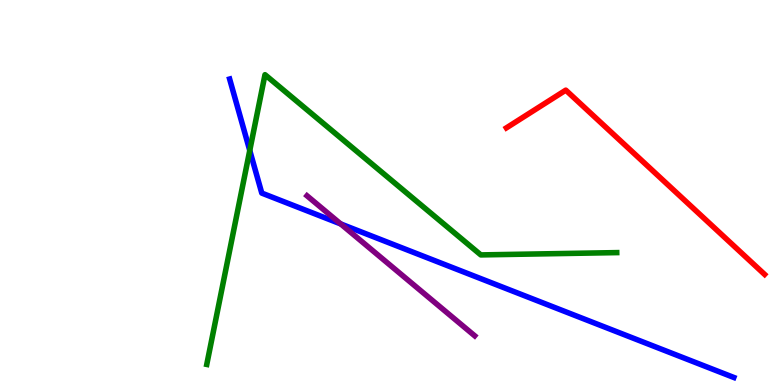[{'lines': ['blue', 'red'], 'intersections': []}, {'lines': ['green', 'red'], 'intersections': []}, {'lines': ['purple', 'red'], 'intersections': []}, {'lines': ['blue', 'green'], 'intersections': [{'x': 3.22, 'y': 6.09}]}, {'lines': ['blue', 'purple'], 'intersections': [{'x': 4.4, 'y': 4.18}]}, {'lines': ['green', 'purple'], 'intersections': []}]